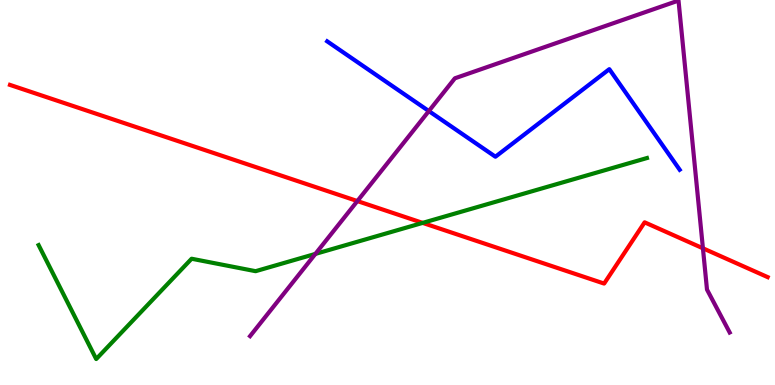[{'lines': ['blue', 'red'], 'intersections': []}, {'lines': ['green', 'red'], 'intersections': [{'x': 5.45, 'y': 4.21}]}, {'lines': ['purple', 'red'], 'intersections': [{'x': 4.61, 'y': 4.78}, {'x': 9.07, 'y': 3.55}]}, {'lines': ['blue', 'green'], 'intersections': []}, {'lines': ['blue', 'purple'], 'intersections': [{'x': 5.53, 'y': 7.12}]}, {'lines': ['green', 'purple'], 'intersections': [{'x': 4.07, 'y': 3.41}]}]